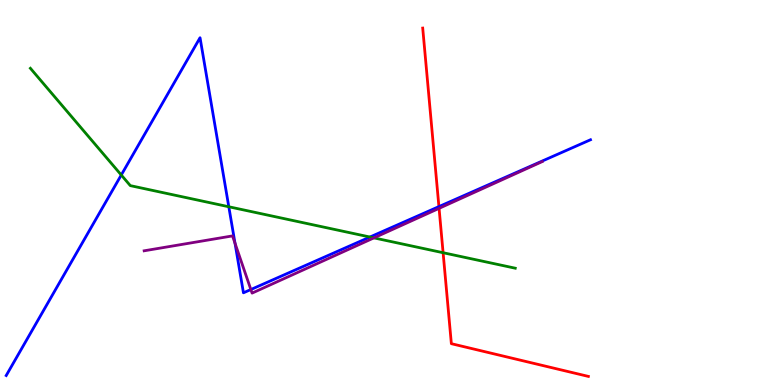[{'lines': ['blue', 'red'], 'intersections': [{'x': 5.66, 'y': 4.63}]}, {'lines': ['green', 'red'], 'intersections': [{'x': 5.72, 'y': 3.44}]}, {'lines': ['purple', 'red'], 'intersections': [{'x': 5.67, 'y': 4.59}]}, {'lines': ['blue', 'green'], 'intersections': [{'x': 1.56, 'y': 5.45}, {'x': 2.95, 'y': 4.63}, {'x': 4.77, 'y': 3.84}]}, {'lines': ['blue', 'purple'], 'intersections': [{'x': 3.03, 'y': 3.68}, {'x': 3.24, 'y': 2.48}]}, {'lines': ['green', 'purple'], 'intersections': [{'x': 4.82, 'y': 3.82}]}]